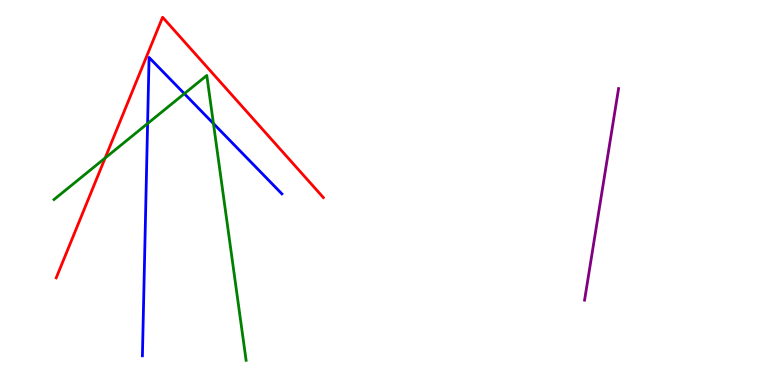[{'lines': ['blue', 'red'], 'intersections': []}, {'lines': ['green', 'red'], 'intersections': [{'x': 1.36, 'y': 5.9}]}, {'lines': ['purple', 'red'], 'intersections': []}, {'lines': ['blue', 'green'], 'intersections': [{'x': 1.9, 'y': 6.79}, {'x': 2.38, 'y': 7.57}, {'x': 2.75, 'y': 6.79}]}, {'lines': ['blue', 'purple'], 'intersections': []}, {'lines': ['green', 'purple'], 'intersections': []}]